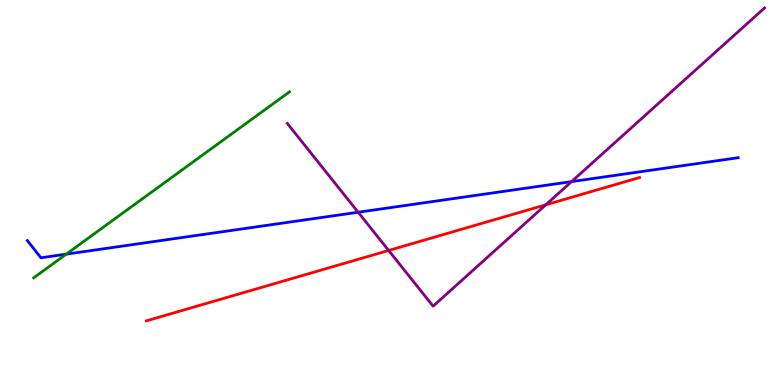[{'lines': ['blue', 'red'], 'intersections': []}, {'lines': ['green', 'red'], 'intersections': []}, {'lines': ['purple', 'red'], 'intersections': [{'x': 5.01, 'y': 3.49}, {'x': 7.04, 'y': 4.68}]}, {'lines': ['blue', 'green'], 'intersections': [{'x': 0.855, 'y': 3.4}]}, {'lines': ['blue', 'purple'], 'intersections': [{'x': 4.62, 'y': 4.49}, {'x': 7.37, 'y': 5.28}]}, {'lines': ['green', 'purple'], 'intersections': []}]